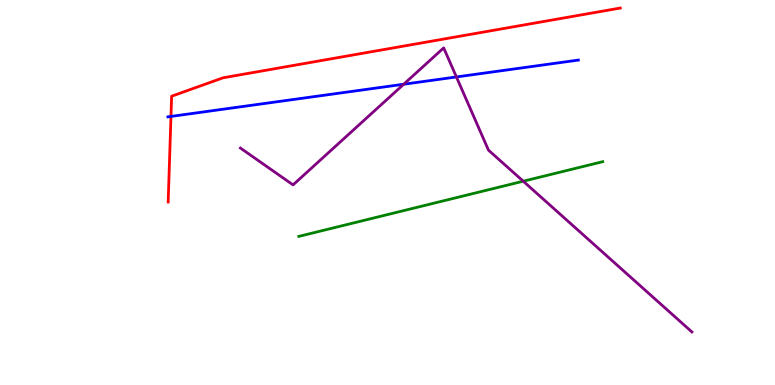[{'lines': ['blue', 'red'], 'intersections': [{'x': 2.21, 'y': 6.98}]}, {'lines': ['green', 'red'], 'intersections': []}, {'lines': ['purple', 'red'], 'intersections': []}, {'lines': ['blue', 'green'], 'intersections': []}, {'lines': ['blue', 'purple'], 'intersections': [{'x': 5.21, 'y': 7.81}, {'x': 5.89, 'y': 8.0}]}, {'lines': ['green', 'purple'], 'intersections': [{'x': 6.75, 'y': 5.29}]}]